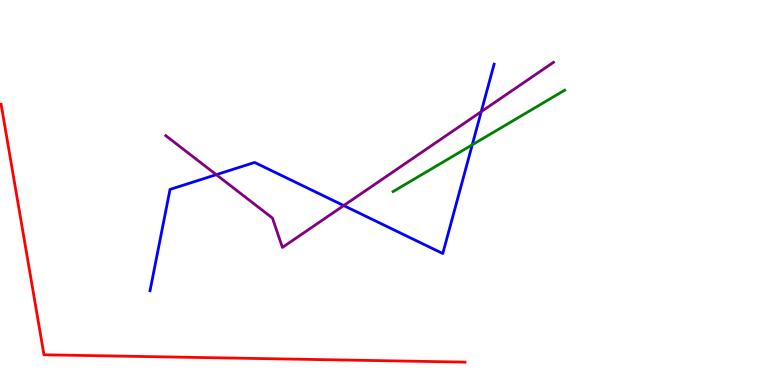[{'lines': ['blue', 'red'], 'intersections': []}, {'lines': ['green', 'red'], 'intersections': []}, {'lines': ['purple', 'red'], 'intersections': []}, {'lines': ['blue', 'green'], 'intersections': [{'x': 6.09, 'y': 6.24}]}, {'lines': ['blue', 'purple'], 'intersections': [{'x': 2.79, 'y': 5.46}, {'x': 4.44, 'y': 4.66}, {'x': 6.21, 'y': 7.1}]}, {'lines': ['green', 'purple'], 'intersections': []}]